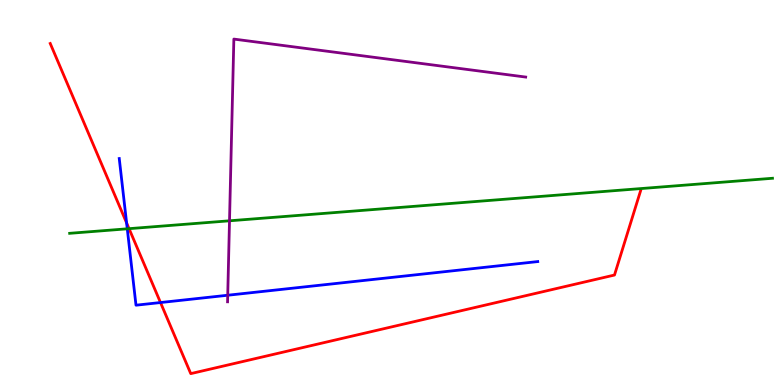[{'lines': ['blue', 'red'], 'intersections': [{'x': 1.63, 'y': 4.21}, {'x': 2.07, 'y': 2.14}]}, {'lines': ['green', 'red'], 'intersections': [{'x': 1.67, 'y': 4.06}]}, {'lines': ['purple', 'red'], 'intersections': []}, {'lines': ['blue', 'green'], 'intersections': [{'x': 1.64, 'y': 4.06}]}, {'lines': ['blue', 'purple'], 'intersections': [{'x': 2.94, 'y': 2.33}]}, {'lines': ['green', 'purple'], 'intersections': [{'x': 2.96, 'y': 4.26}]}]